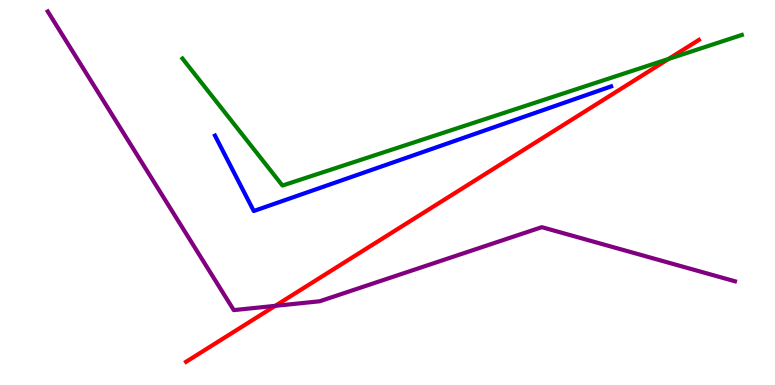[{'lines': ['blue', 'red'], 'intersections': []}, {'lines': ['green', 'red'], 'intersections': [{'x': 8.63, 'y': 8.47}]}, {'lines': ['purple', 'red'], 'intersections': [{'x': 3.55, 'y': 2.06}]}, {'lines': ['blue', 'green'], 'intersections': []}, {'lines': ['blue', 'purple'], 'intersections': []}, {'lines': ['green', 'purple'], 'intersections': []}]